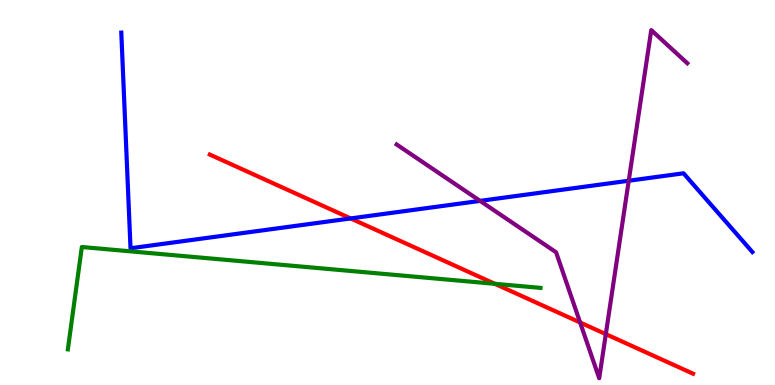[{'lines': ['blue', 'red'], 'intersections': [{'x': 4.52, 'y': 4.33}]}, {'lines': ['green', 'red'], 'intersections': [{'x': 6.39, 'y': 2.63}]}, {'lines': ['purple', 'red'], 'intersections': [{'x': 7.49, 'y': 1.62}, {'x': 7.82, 'y': 1.32}]}, {'lines': ['blue', 'green'], 'intersections': []}, {'lines': ['blue', 'purple'], 'intersections': [{'x': 6.19, 'y': 4.78}, {'x': 8.11, 'y': 5.31}]}, {'lines': ['green', 'purple'], 'intersections': []}]